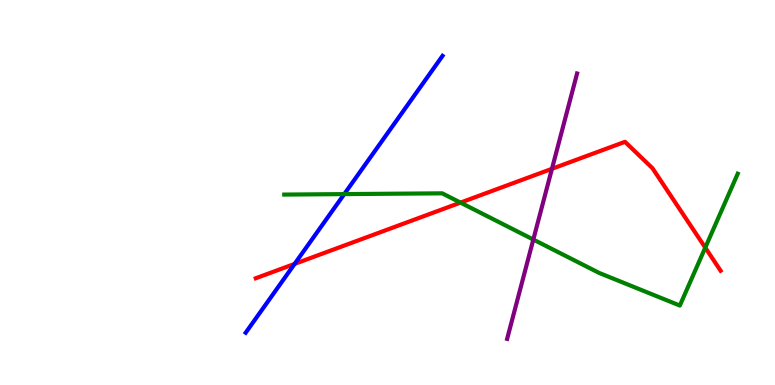[{'lines': ['blue', 'red'], 'intersections': [{'x': 3.8, 'y': 3.15}]}, {'lines': ['green', 'red'], 'intersections': [{'x': 5.94, 'y': 4.74}, {'x': 9.1, 'y': 3.57}]}, {'lines': ['purple', 'red'], 'intersections': [{'x': 7.12, 'y': 5.62}]}, {'lines': ['blue', 'green'], 'intersections': [{'x': 4.44, 'y': 4.96}]}, {'lines': ['blue', 'purple'], 'intersections': []}, {'lines': ['green', 'purple'], 'intersections': [{'x': 6.88, 'y': 3.78}]}]